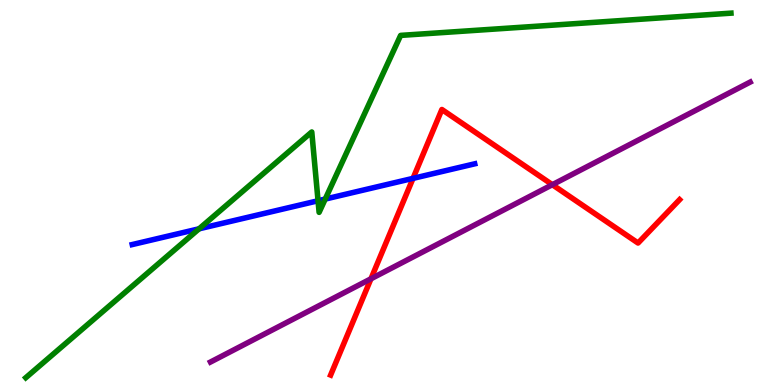[{'lines': ['blue', 'red'], 'intersections': [{'x': 5.33, 'y': 5.37}]}, {'lines': ['green', 'red'], 'intersections': []}, {'lines': ['purple', 'red'], 'intersections': [{'x': 4.79, 'y': 2.76}, {'x': 7.13, 'y': 5.2}]}, {'lines': ['blue', 'green'], 'intersections': [{'x': 2.57, 'y': 4.06}, {'x': 4.1, 'y': 4.79}, {'x': 4.2, 'y': 4.83}]}, {'lines': ['blue', 'purple'], 'intersections': []}, {'lines': ['green', 'purple'], 'intersections': []}]